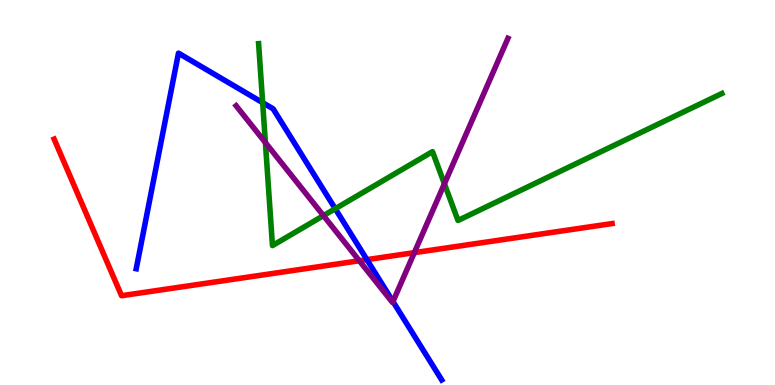[{'lines': ['blue', 'red'], 'intersections': [{'x': 4.73, 'y': 3.26}]}, {'lines': ['green', 'red'], 'intersections': []}, {'lines': ['purple', 'red'], 'intersections': [{'x': 4.64, 'y': 3.23}, {'x': 5.35, 'y': 3.44}]}, {'lines': ['blue', 'green'], 'intersections': [{'x': 3.39, 'y': 7.33}, {'x': 4.33, 'y': 4.58}]}, {'lines': ['blue', 'purple'], 'intersections': [{'x': 5.07, 'y': 2.17}]}, {'lines': ['green', 'purple'], 'intersections': [{'x': 3.42, 'y': 6.3}, {'x': 4.17, 'y': 4.4}, {'x': 5.73, 'y': 5.23}]}]